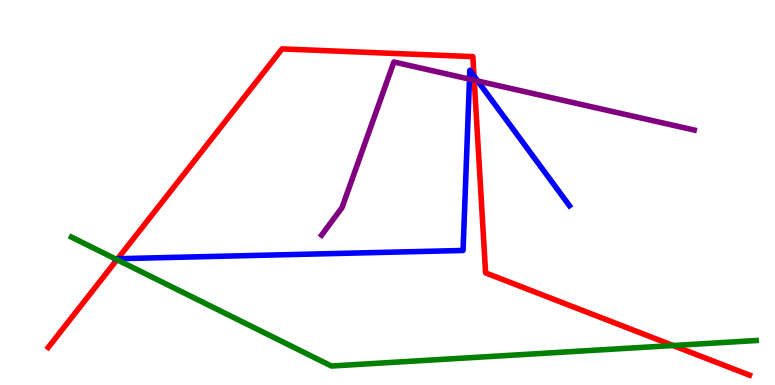[{'lines': ['blue', 'red'], 'intersections': [{'x': 1.52, 'y': 3.28}, {'x': 6.12, 'y': 8.03}]}, {'lines': ['green', 'red'], 'intersections': [{'x': 1.51, 'y': 3.26}, {'x': 8.68, 'y': 1.03}]}, {'lines': ['purple', 'red'], 'intersections': [{'x': 6.12, 'y': 7.92}]}, {'lines': ['blue', 'green'], 'intersections': [{'x': 1.49, 'y': 3.28}]}, {'lines': ['blue', 'purple'], 'intersections': [{'x': 6.06, 'y': 7.94}, {'x': 6.16, 'y': 7.9}]}, {'lines': ['green', 'purple'], 'intersections': []}]